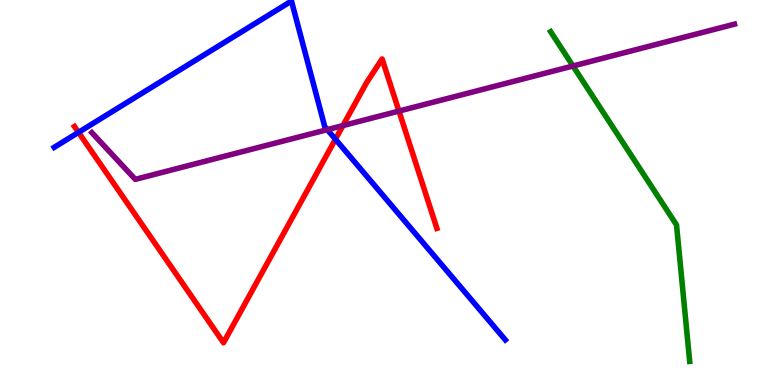[{'lines': ['blue', 'red'], 'intersections': [{'x': 1.01, 'y': 6.56}, {'x': 4.33, 'y': 6.38}]}, {'lines': ['green', 'red'], 'intersections': []}, {'lines': ['purple', 'red'], 'intersections': [{'x': 4.43, 'y': 6.74}, {'x': 5.15, 'y': 7.11}]}, {'lines': ['blue', 'green'], 'intersections': []}, {'lines': ['blue', 'purple'], 'intersections': [{'x': 4.22, 'y': 6.63}]}, {'lines': ['green', 'purple'], 'intersections': [{'x': 7.39, 'y': 8.29}]}]